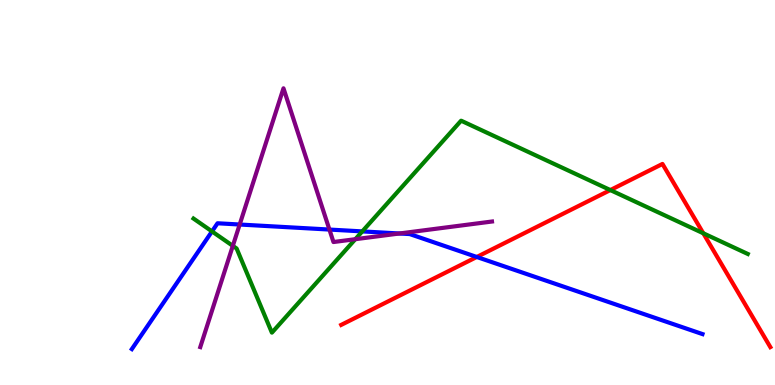[{'lines': ['blue', 'red'], 'intersections': [{'x': 6.15, 'y': 3.33}]}, {'lines': ['green', 'red'], 'intersections': [{'x': 7.88, 'y': 5.06}, {'x': 9.07, 'y': 3.94}]}, {'lines': ['purple', 'red'], 'intersections': []}, {'lines': ['blue', 'green'], 'intersections': [{'x': 2.74, 'y': 3.99}, {'x': 4.67, 'y': 3.99}]}, {'lines': ['blue', 'purple'], 'intersections': [{'x': 3.09, 'y': 4.17}, {'x': 4.25, 'y': 4.04}, {'x': 5.15, 'y': 3.94}]}, {'lines': ['green', 'purple'], 'intersections': [{'x': 3.0, 'y': 3.61}, {'x': 4.58, 'y': 3.79}]}]